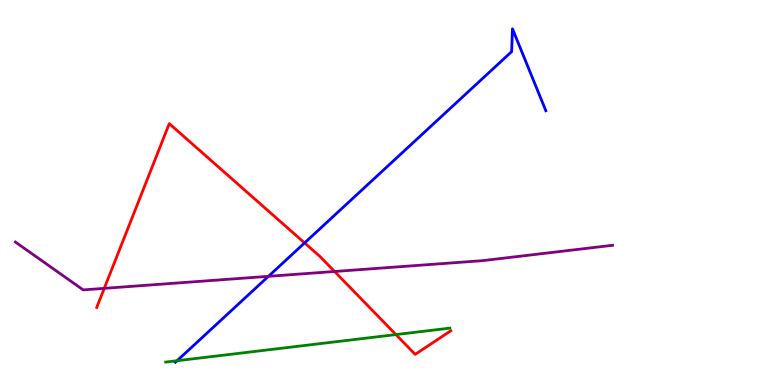[{'lines': ['blue', 'red'], 'intersections': [{'x': 3.93, 'y': 3.69}]}, {'lines': ['green', 'red'], 'intersections': [{'x': 5.11, 'y': 1.31}]}, {'lines': ['purple', 'red'], 'intersections': [{'x': 1.35, 'y': 2.51}, {'x': 4.32, 'y': 2.95}]}, {'lines': ['blue', 'green'], 'intersections': [{'x': 2.28, 'y': 0.631}]}, {'lines': ['blue', 'purple'], 'intersections': [{'x': 3.46, 'y': 2.82}]}, {'lines': ['green', 'purple'], 'intersections': []}]